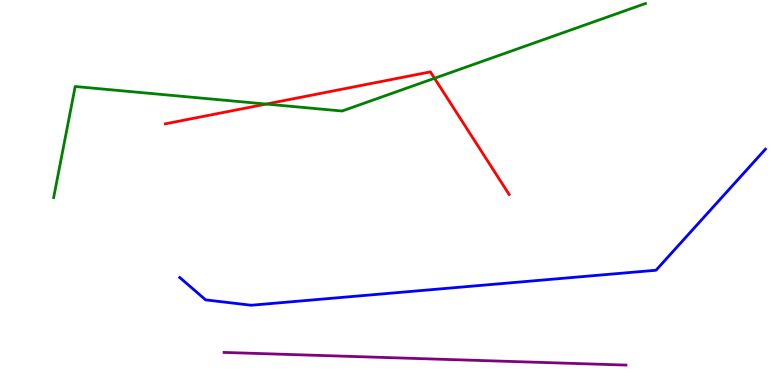[{'lines': ['blue', 'red'], 'intersections': []}, {'lines': ['green', 'red'], 'intersections': [{'x': 3.44, 'y': 7.3}, {'x': 5.61, 'y': 7.97}]}, {'lines': ['purple', 'red'], 'intersections': []}, {'lines': ['blue', 'green'], 'intersections': []}, {'lines': ['blue', 'purple'], 'intersections': []}, {'lines': ['green', 'purple'], 'intersections': []}]